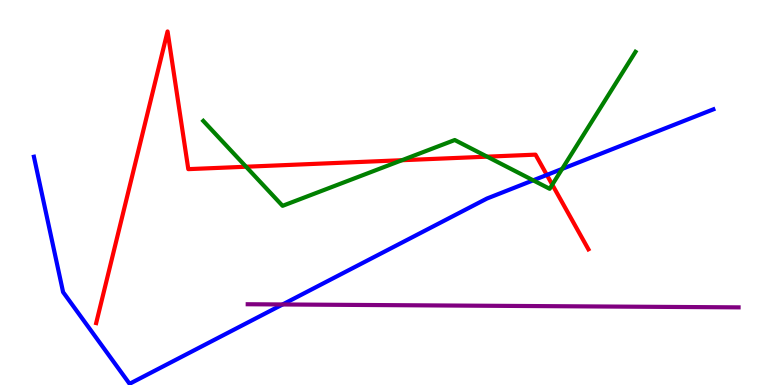[{'lines': ['blue', 'red'], 'intersections': [{'x': 7.06, 'y': 5.46}]}, {'lines': ['green', 'red'], 'intersections': [{'x': 3.18, 'y': 5.67}, {'x': 5.19, 'y': 5.84}, {'x': 6.29, 'y': 5.93}, {'x': 7.13, 'y': 5.2}]}, {'lines': ['purple', 'red'], 'intersections': []}, {'lines': ['blue', 'green'], 'intersections': [{'x': 6.88, 'y': 5.32}, {'x': 7.25, 'y': 5.61}]}, {'lines': ['blue', 'purple'], 'intersections': [{'x': 3.65, 'y': 2.09}]}, {'lines': ['green', 'purple'], 'intersections': []}]